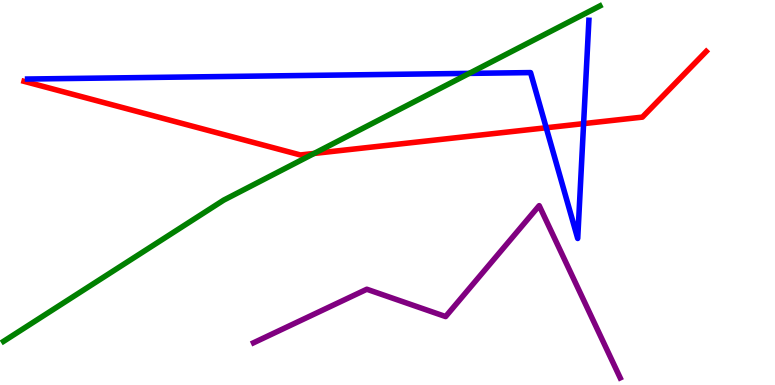[{'lines': ['blue', 'red'], 'intersections': [{'x': 7.05, 'y': 6.68}, {'x': 7.53, 'y': 6.79}]}, {'lines': ['green', 'red'], 'intersections': [{'x': 4.05, 'y': 6.01}]}, {'lines': ['purple', 'red'], 'intersections': []}, {'lines': ['blue', 'green'], 'intersections': [{'x': 6.05, 'y': 8.09}]}, {'lines': ['blue', 'purple'], 'intersections': []}, {'lines': ['green', 'purple'], 'intersections': []}]